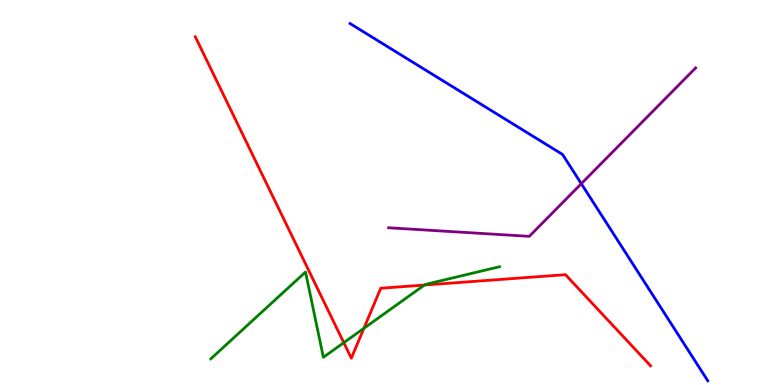[{'lines': ['blue', 'red'], 'intersections': []}, {'lines': ['green', 'red'], 'intersections': [{'x': 4.44, 'y': 1.1}, {'x': 4.7, 'y': 1.47}, {'x': 5.48, 'y': 2.6}]}, {'lines': ['purple', 'red'], 'intersections': []}, {'lines': ['blue', 'green'], 'intersections': []}, {'lines': ['blue', 'purple'], 'intersections': [{'x': 7.5, 'y': 5.23}]}, {'lines': ['green', 'purple'], 'intersections': []}]